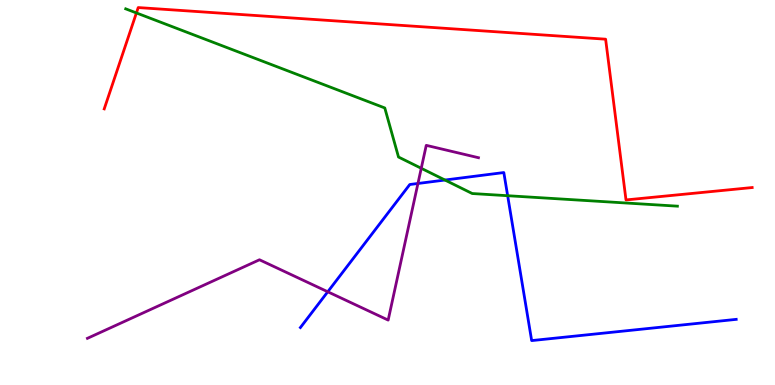[{'lines': ['blue', 'red'], 'intersections': []}, {'lines': ['green', 'red'], 'intersections': [{'x': 1.76, 'y': 9.66}]}, {'lines': ['purple', 'red'], 'intersections': []}, {'lines': ['blue', 'green'], 'intersections': [{'x': 5.74, 'y': 5.32}, {'x': 6.55, 'y': 4.92}]}, {'lines': ['blue', 'purple'], 'intersections': [{'x': 4.23, 'y': 2.42}, {'x': 5.39, 'y': 5.23}]}, {'lines': ['green', 'purple'], 'intersections': [{'x': 5.44, 'y': 5.63}]}]